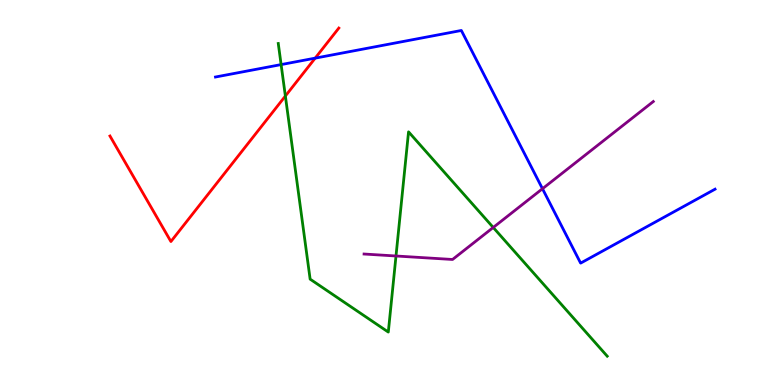[{'lines': ['blue', 'red'], 'intersections': [{'x': 4.07, 'y': 8.49}]}, {'lines': ['green', 'red'], 'intersections': [{'x': 3.68, 'y': 7.51}]}, {'lines': ['purple', 'red'], 'intersections': []}, {'lines': ['blue', 'green'], 'intersections': [{'x': 3.63, 'y': 8.32}]}, {'lines': ['blue', 'purple'], 'intersections': [{'x': 7.0, 'y': 5.1}]}, {'lines': ['green', 'purple'], 'intersections': [{'x': 5.11, 'y': 3.35}, {'x': 6.36, 'y': 4.09}]}]